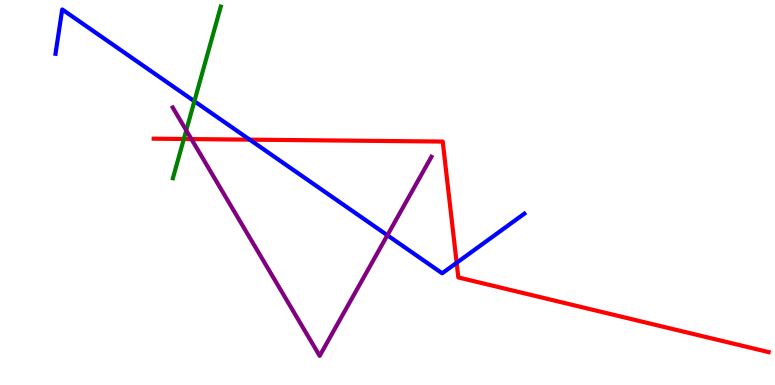[{'lines': ['blue', 'red'], 'intersections': [{'x': 3.22, 'y': 6.37}, {'x': 5.89, 'y': 3.17}]}, {'lines': ['green', 'red'], 'intersections': [{'x': 2.37, 'y': 6.39}]}, {'lines': ['purple', 'red'], 'intersections': [{'x': 2.47, 'y': 6.39}]}, {'lines': ['blue', 'green'], 'intersections': [{'x': 2.51, 'y': 7.37}]}, {'lines': ['blue', 'purple'], 'intersections': [{'x': 5.0, 'y': 3.89}]}, {'lines': ['green', 'purple'], 'intersections': [{'x': 2.4, 'y': 6.61}]}]